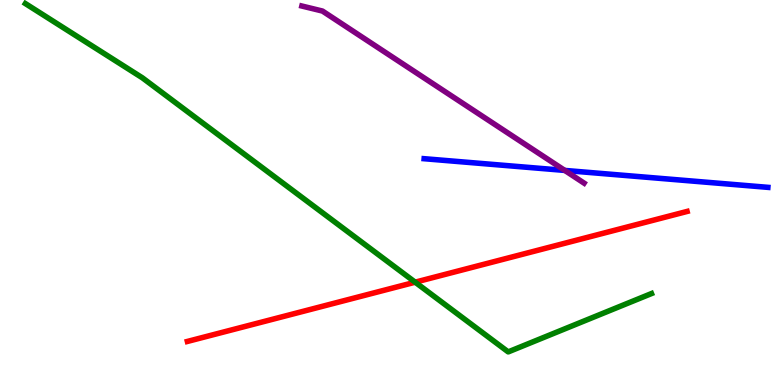[{'lines': ['blue', 'red'], 'intersections': []}, {'lines': ['green', 'red'], 'intersections': [{'x': 5.36, 'y': 2.67}]}, {'lines': ['purple', 'red'], 'intersections': []}, {'lines': ['blue', 'green'], 'intersections': []}, {'lines': ['blue', 'purple'], 'intersections': [{'x': 7.29, 'y': 5.57}]}, {'lines': ['green', 'purple'], 'intersections': []}]